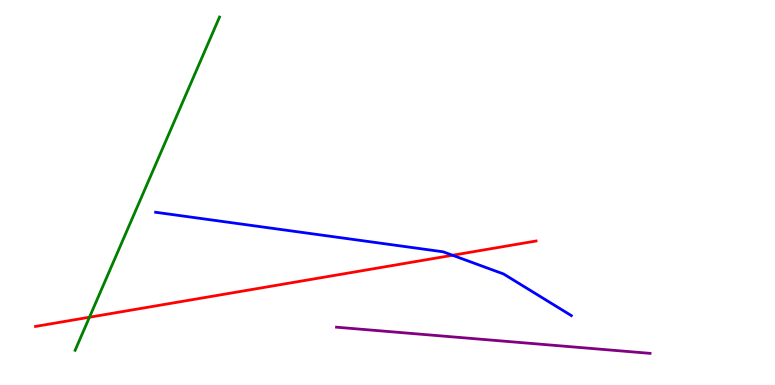[{'lines': ['blue', 'red'], 'intersections': [{'x': 5.84, 'y': 3.37}]}, {'lines': ['green', 'red'], 'intersections': [{'x': 1.15, 'y': 1.76}]}, {'lines': ['purple', 'red'], 'intersections': []}, {'lines': ['blue', 'green'], 'intersections': []}, {'lines': ['blue', 'purple'], 'intersections': []}, {'lines': ['green', 'purple'], 'intersections': []}]